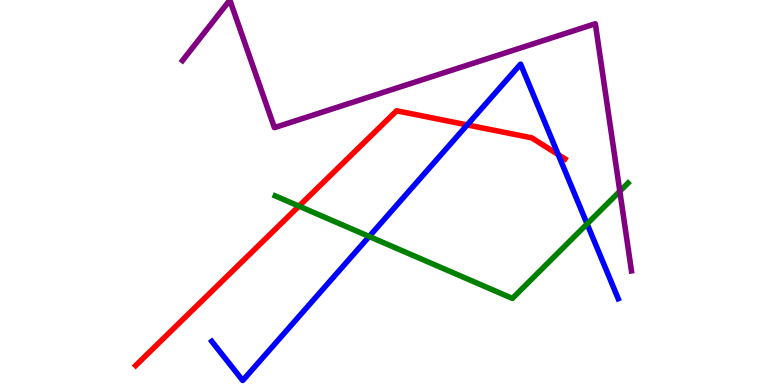[{'lines': ['blue', 'red'], 'intersections': [{'x': 6.03, 'y': 6.76}, {'x': 7.2, 'y': 5.98}]}, {'lines': ['green', 'red'], 'intersections': [{'x': 3.86, 'y': 4.65}]}, {'lines': ['purple', 'red'], 'intersections': []}, {'lines': ['blue', 'green'], 'intersections': [{'x': 4.76, 'y': 3.86}, {'x': 7.58, 'y': 4.18}]}, {'lines': ['blue', 'purple'], 'intersections': []}, {'lines': ['green', 'purple'], 'intersections': [{'x': 8.0, 'y': 5.03}]}]